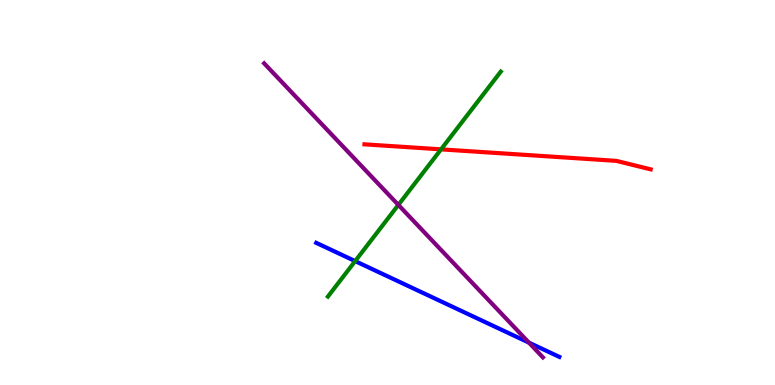[{'lines': ['blue', 'red'], 'intersections': []}, {'lines': ['green', 'red'], 'intersections': [{'x': 5.69, 'y': 6.12}]}, {'lines': ['purple', 'red'], 'intersections': []}, {'lines': ['blue', 'green'], 'intersections': [{'x': 4.58, 'y': 3.22}]}, {'lines': ['blue', 'purple'], 'intersections': [{'x': 6.82, 'y': 1.1}]}, {'lines': ['green', 'purple'], 'intersections': [{'x': 5.14, 'y': 4.68}]}]